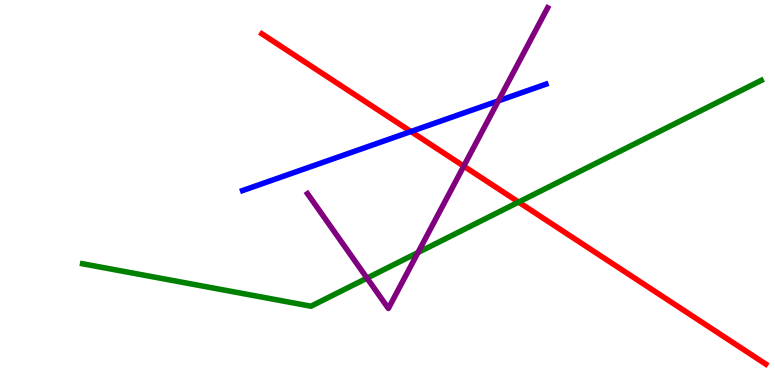[{'lines': ['blue', 'red'], 'intersections': [{'x': 5.3, 'y': 6.58}]}, {'lines': ['green', 'red'], 'intersections': [{'x': 6.69, 'y': 4.75}]}, {'lines': ['purple', 'red'], 'intersections': [{'x': 5.98, 'y': 5.68}]}, {'lines': ['blue', 'green'], 'intersections': []}, {'lines': ['blue', 'purple'], 'intersections': [{'x': 6.43, 'y': 7.38}]}, {'lines': ['green', 'purple'], 'intersections': [{'x': 4.74, 'y': 2.78}, {'x': 5.39, 'y': 3.44}]}]